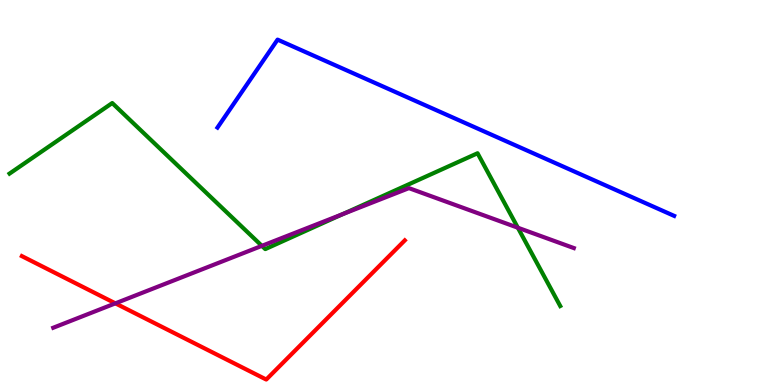[{'lines': ['blue', 'red'], 'intersections': []}, {'lines': ['green', 'red'], 'intersections': []}, {'lines': ['purple', 'red'], 'intersections': [{'x': 1.49, 'y': 2.12}]}, {'lines': ['blue', 'green'], 'intersections': []}, {'lines': ['blue', 'purple'], 'intersections': []}, {'lines': ['green', 'purple'], 'intersections': [{'x': 3.38, 'y': 3.61}, {'x': 4.42, 'y': 4.44}, {'x': 6.68, 'y': 4.09}]}]